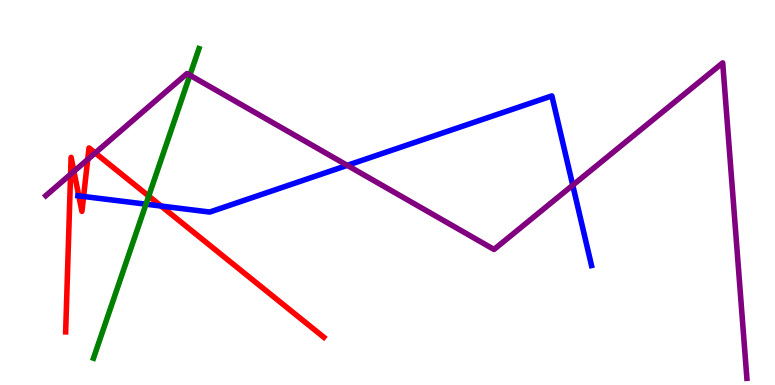[{'lines': ['blue', 'red'], 'intersections': [{'x': 1.02, 'y': 4.91}, {'x': 1.08, 'y': 4.9}, {'x': 2.08, 'y': 4.65}]}, {'lines': ['green', 'red'], 'intersections': [{'x': 1.92, 'y': 4.91}]}, {'lines': ['purple', 'red'], 'intersections': [{'x': 0.911, 'y': 5.47}, {'x': 0.954, 'y': 5.55}, {'x': 1.13, 'y': 5.86}, {'x': 1.23, 'y': 6.03}]}, {'lines': ['blue', 'green'], 'intersections': [{'x': 1.88, 'y': 4.7}]}, {'lines': ['blue', 'purple'], 'intersections': [{'x': 4.48, 'y': 5.71}, {'x': 7.39, 'y': 5.19}]}, {'lines': ['green', 'purple'], 'intersections': [{'x': 2.45, 'y': 8.05}]}]